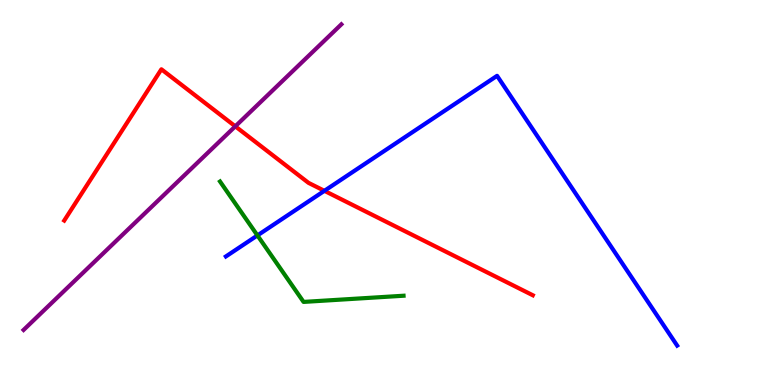[{'lines': ['blue', 'red'], 'intersections': [{'x': 4.19, 'y': 5.04}]}, {'lines': ['green', 'red'], 'intersections': []}, {'lines': ['purple', 'red'], 'intersections': [{'x': 3.04, 'y': 6.72}]}, {'lines': ['blue', 'green'], 'intersections': [{'x': 3.32, 'y': 3.88}]}, {'lines': ['blue', 'purple'], 'intersections': []}, {'lines': ['green', 'purple'], 'intersections': []}]